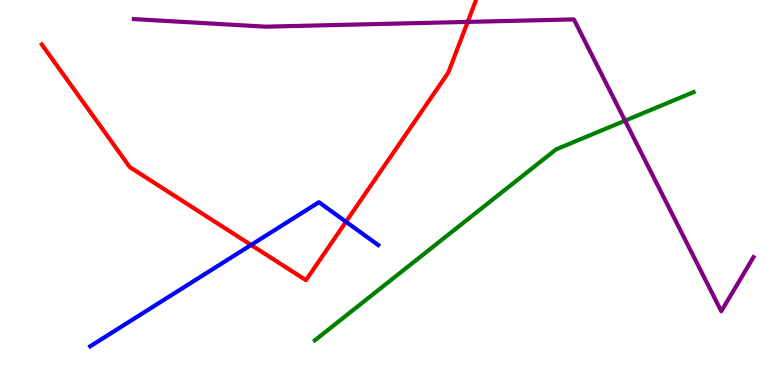[{'lines': ['blue', 'red'], 'intersections': [{'x': 3.24, 'y': 3.64}, {'x': 4.46, 'y': 4.24}]}, {'lines': ['green', 'red'], 'intersections': []}, {'lines': ['purple', 'red'], 'intersections': [{'x': 6.03, 'y': 9.43}]}, {'lines': ['blue', 'green'], 'intersections': []}, {'lines': ['blue', 'purple'], 'intersections': []}, {'lines': ['green', 'purple'], 'intersections': [{'x': 8.06, 'y': 6.87}]}]